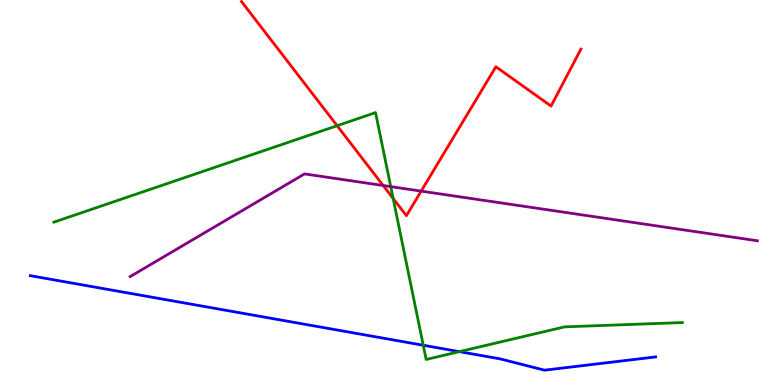[{'lines': ['blue', 'red'], 'intersections': []}, {'lines': ['green', 'red'], 'intersections': [{'x': 4.35, 'y': 6.73}, {'x': 5.07, 'y': 4.84}]}, {'lines': ['purple', 'red'], 'intersections': [{'x': 4.94, 'y': 5.18}, {'x': 5.43, 'y': 5.04}]}, {'lines': ['blue', 'green'], 'intersections': [{'x': 5.46, 'y': 1.03}, {'x': 5.93, 'y': 0.866}]}, {'lines': ['blue', 'purple'], 'intersections': []}, {'lines': ['green', 'purple'], 'intersections': [{'x': 5.04, 'y': 5.15}]}]